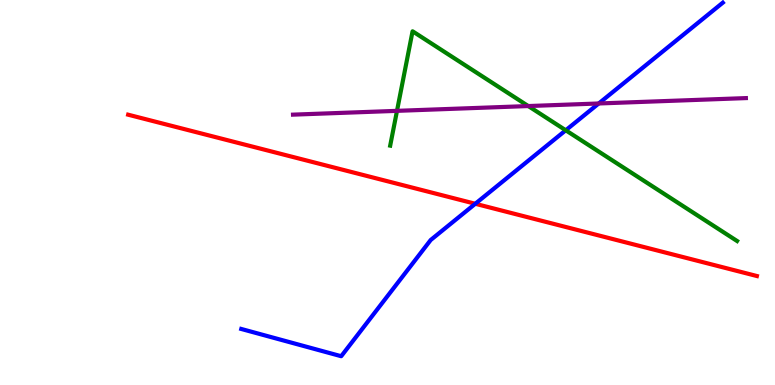[{'lines': ['blue', 'red'], 'intersections': [{'x': 6.13, 'y': 4.71}]}, {'lines': ['green', 'red'], 'intersections': []}, {'lines': ['purple', 'red'], 'intersections': []}, {'lines': ['blue', 'green'], 'intersections': [{'x': 7.3, 'y': 6.62}]}, {'lines': ['blue', 'purple'], 'intersections': [{'x': 7.73, 'y': 7.31}]}, {'lines': ['green', 'purple'], 'intersections': [{'x': 5.12, 'y': 7.12}, {'x': 6.82, 'y': 7.25}]}]